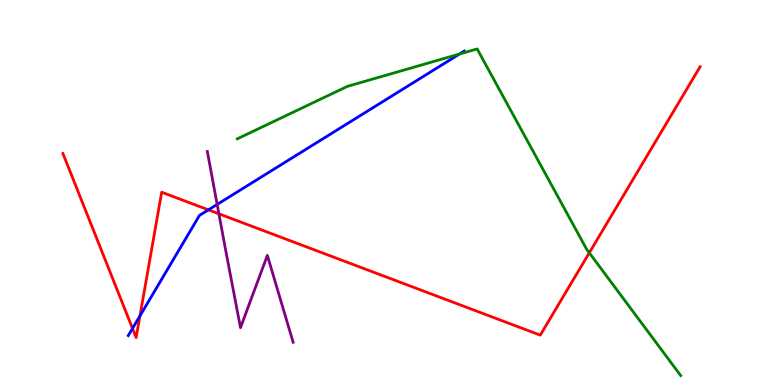[{'lines': ['blue', 'red'], 'intersections': [{'x': 1.71, 'y': 1.47}, {'x': 1.81, 'y': 1.79}, {'x': 2.69, 'y': 4.55}]}, {'lines': ['green', 'red'], 'intersections': [{'x': 7.6, 'y': 3.43}]}, {'lines': ['purple', 'red'], 'intersections': [{'x': 2.82, 'y': 4.45}]}, {'lines': ['blue', 'green'], 'intersections': [{'x': 5.93, 'y': 8.6}]}, {'lines': ['blue', 'purple'], 'intersections': [{'x': 2.8, 'y': 4.69}]}, {'lines': ['green', 'purple'], 'intersections': []}]